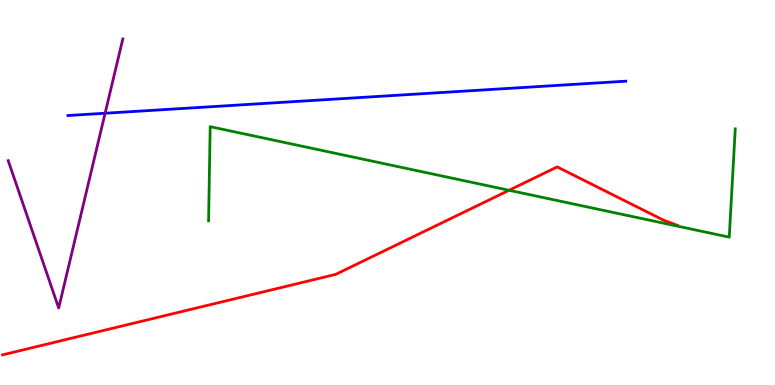[{'lines': ['blue', 'red'], 'intersections': []}, {'lines': ['green', 'red'], 'intersections': [{'x': 6.57, 'y': 5.06}]}, {'lines': ['purple', 'red'], 'intersections': []}, {'lines': ['blue', 'green'], 'intersections': []}, {'lines': ['blue', 'purple'], 'intersections': [{'x': 1.36, 'y': 7.06}]}, {'lines': ['green', 'purple'], 'intersections': []}]